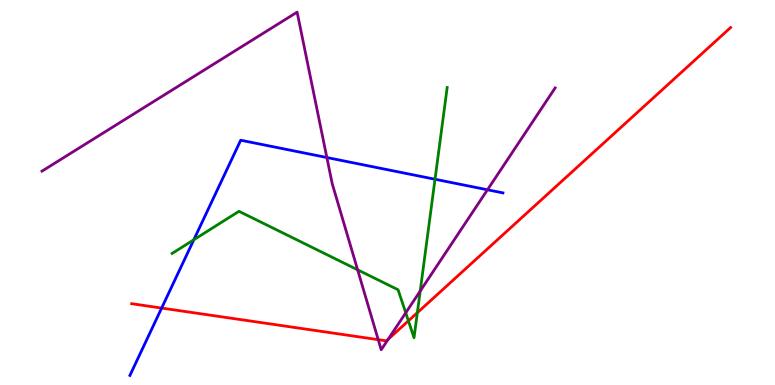[{'lines': ['blue', 'red'], 'intersections': [{'x': 2.09, 'y': 2.0}]}, {'lines': ['green', 'red'], 'intersections': [{'x': 5.27, 'y': 1.67}, {'x': 5.39, 'y': 1.88}]}, {'lines': ['purple', 'red'], 'intersections': [{'x': 4.88, 'y': 1.18}, {'x': 5.01, 'y': 1.19}]}, {'lines': ['blue', 'green'], 'intersections': [{'x': 2.5, 'y': 3.77}, {'x': 5.61, 'y': 5.34}]}, {'lines': ['blue', 'purple'], 'intersections': [{'x': 4.22, 'y': 5.91}, {'x': 6.29, 'y': 5.07}]}, {'lines': ['green', 'purple'], 'intersections': [{'x': 4.61, 'y': 2.99}, {'x': 5.24, 'y': 1.87}, {'x': 5.42, 'y': 2.44}]}]